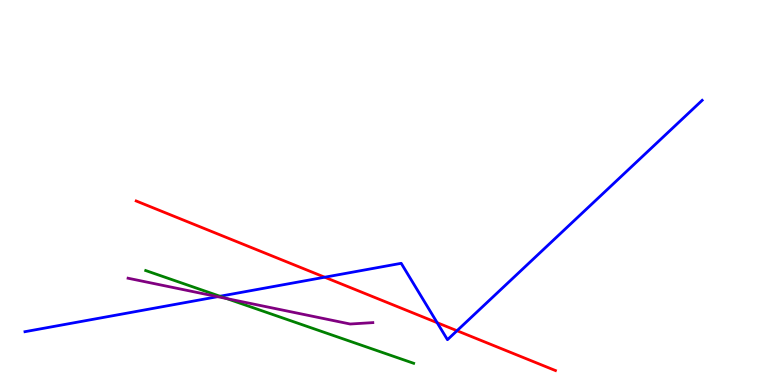[{'lines': ['blue', 'red'], 'intersections': [{'x': 4.19, 'y': 2.8}, {'x': 5.64, 'y': 1.62}, {'x': 5.9, 'y': 1.41}]}, {'lines': ['green', 'red'], 'intersections': []}, {'lines': ['purple', 'red'], 'intersections': []}, {'lines': ['blue', 'green'], 'intersections': [{'x': 2.84, 'y': 2.31}]}, {'lines': ['blue', 'purple'], 'intersections': [{'x': 2.81, 'y': 2.29}]}, {'lines': ['green', 'purple'], 'intersections': [{'x': 2.92, 'y': 2.25}]}]